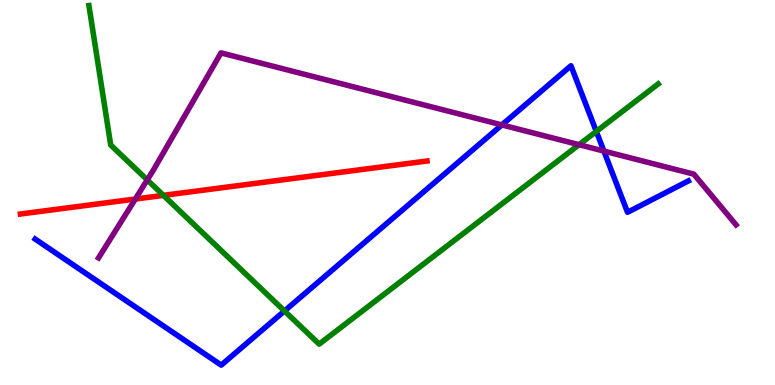[{'lines': ['blue', 'red'], 'intersections': []}, {'lines': ['green', 'red'], 'intersections': [{'x': 2.11, 'y': 4.93}]}, {'lines': ['purple', 'red'], 'intersections': [{'x': 1.75, 'y': 4.83}]}, {'lines': ['blue', 'green'], 'intersections': [{'x': 3.67, 'y': 1.92}, {'x': 7.69, 'y': 6.59}]}, {'lines': ['blue', 'purple'], 'intersections': [{'x': 6.48, 'y': 6.76}, {'x': 7.79, 'y': 6.08}]}, {'lines': ['green', 'purple'], 'intersections': [{'x': 1.9, 'y': 5.33}, {'x': 7.47, 'y': 6.24}]}]